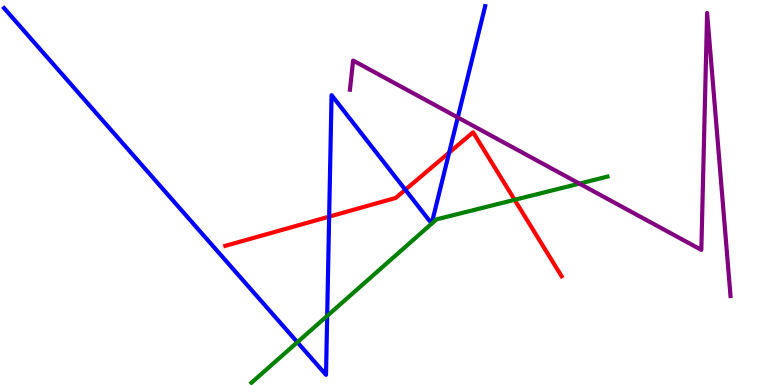[{'lines': ['blue', 'red'], 'intersections': [{'x': 4.25, 'y': 4.37}, {'x': 5.23, 'y': 5.07}, {'x': 5.8, 'y': 6.04}]}, {'lines': ['green', 'red'], 'intersections': [{'x': 6.64, 'y': 4.81}]}, {'lines': ['purple', 'red'], 'intersections': []}, {'lines': ['blue', 'green'], 'intersections': [{'x': 3.84, 'y': 1.11}, {'x': 4.22, 'y': 1.79}]}, {'lines': ['blue', 'purple'], 'intersections': [{'x': 5.91, 'y': 6.95}]}, {'lines': ['green', 'purple'], 'intersections': [{'x': 7.48, 'y': 5.23}]}]